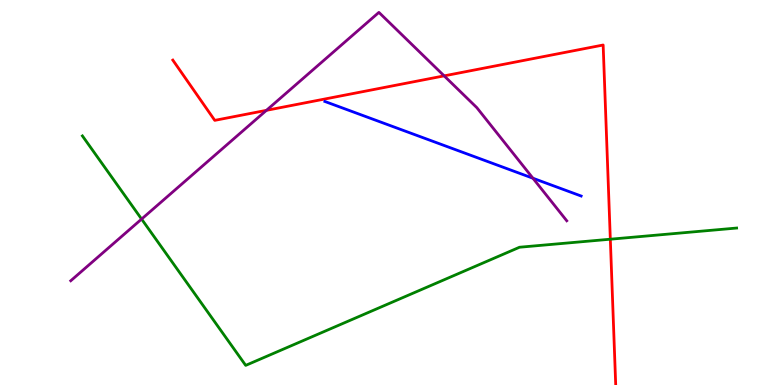[{'lines': ['blue', 'red'], 'intersections': []}, {'lines': ['green', 'red'], 'intersections': [{'x': 7.88, 'y': 3.79}]}, {'lines': ['purple', 'red'], 'intersections': [{'x': 3.44, 'y': 7.13}, {'x': 5.73, 'y': 8.03}]}, {'lines': ['blue', 'green'], 'intersections': []}, {'lines': ['blue', 'purple'], 'intersections': [{'x': 6.88, 'y': 5.37}]}, {'lines': ['green', 'purple'], 'intersections': [{'x': 1.83, 'y': 4.31}]}]